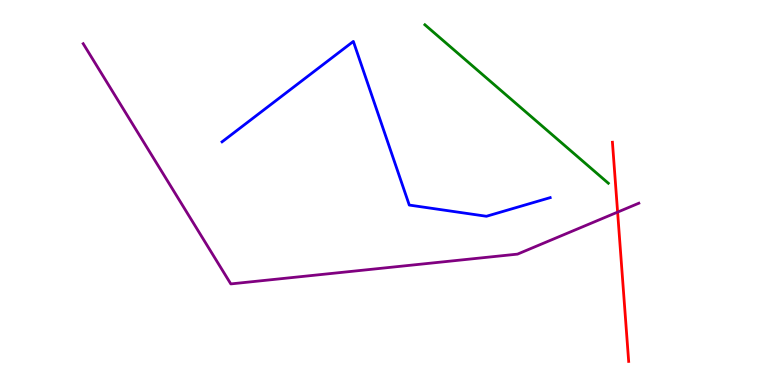[{'lines': ['blue', 'red'], 'intersections': []}, {'lines': ['green', 'red'], 'intersections': []}, {'lines': ['purple', 'red'], 'intersections': [{'x': 7.97, 'y': 4.49}]}, {'lines': ['blue', 'green'], 'intersections': []}, {'lines': ['blue', 'purple'], 'intersections': []}, {'lines': ['green', 'purple'], 'intersections': []}]